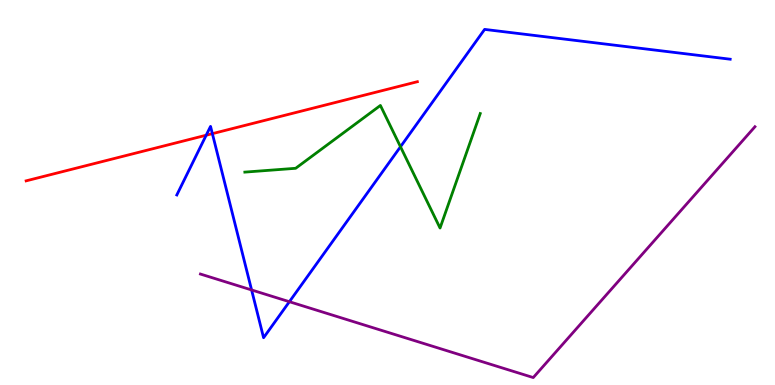[{'lines': ['blue', 'red'], 'intersections': [{'x': 2.66, 'y': 6.49}, {'x': 2.74, 'y': 6.53}]}, {'lines': ['green', 'red'], 'intersections': []}, {'lines': ['purple', 'red'], 'intersections': []}, {'lines': ['blue', 'green'], 'intersections': [{'x': 5.17, 'y': 6.19}]}, {'lines': ['blue', 'purple'], 'intersections': [{'x': 3.25, 'y': 2.47}, {'x': 3.73, 'y': 2.16}]}, {'lines': ['green', 'purple'], 'intersections': []}]